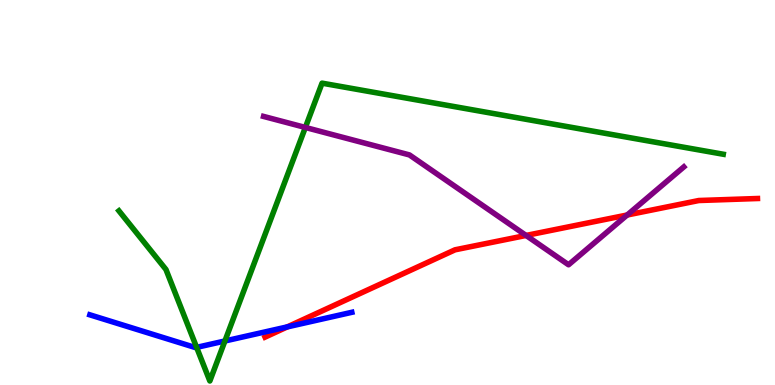[{'lines': ['blue', 'red'], 'intersections': [{'x': 3.71, 'y': 1.51}]}, {'lines': ['green', 'red'], 'intersections': []}, {'lines': ['purple', 'red'], 'intersections': [{'x': 6.79, 'y': 3.88}, {'x': 8.09, 'y': 4.42}]}, {'lines': ['blue', 'green'], 'intersections': [{'x': 2.54, 'y': 0.977}, {'x': 2.9, 'y': 1.14}]}, {'lines': ['blue', 'purple'], 'intersections': []}, {'lines': ['green', 'purple'], 'intersections': [{'x': 3.94, 'y': 6.69}]}]